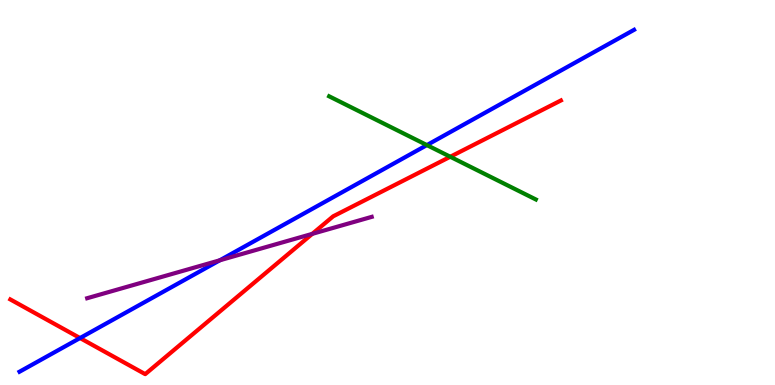[{'lines': ['blue', 'red'], 'intersections': [{'x': 1.03, 'y': 1.22}]}, {'lines': ['green', 'red'], 'intersections': [{'x': 5.81, 'y': 5.93}]}, {'lines': ['purple', 'red'], 'intersections': [{'x': 4.03, 'y': 3.93}]}, {'lines': ['blue', 'green'], 'intersections': [{'x': 5.51, 'y': 6.23}]}, {'lines': ['blue', 'purple'], 'intersections': [{'x': 2.84, 'y': 3.24}]}, {'lines': ['green', 'purple'], 'intersections': []}]